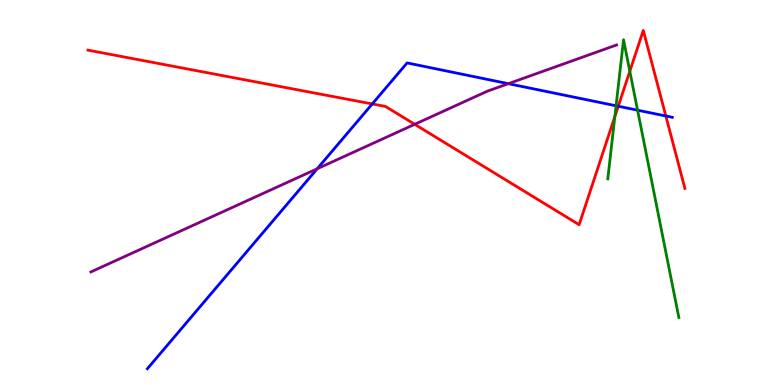[{'lines': ['blue', 'red'], 'intersections': [{'x': 4.8, 'y': 7.3}, {'x': 7.98, 'y': 7.24}, {'x': 8.59, 'y': 6.99}]}, {'lines': ['green', 'red'], 'intersections': [{'x': 7.93, 'y': 6.97}, {'x': 8.13, 'y': 8.15}]}, {'lines': ['purple', 'red'], 'intersections': [{'x': 5.35, 'y': 6.77}]}, {'lines': ['blue', 'green'], 'intersections': [{'x': 7.95, 'y': 7.25}, {'x': 8.23, 'y': 7.14}]}, {'lines': ['blue', 'purple'], 'intersections': [{'x': 4.09, 'y': 5.62}, {'x': 6.56, 'y': 7.83}]}, {'lines': ['green', 'purple'], 'intersections': []}]